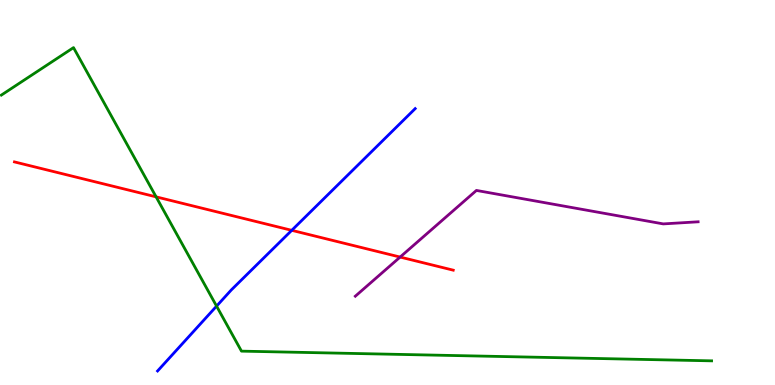[{'lines': ['blue', 'red'], 'intersections': [{'x': 3.76, 'y': 4.02}]}, {'lines': ['green', 'red'], 'intersections': [{'x': 2.01, 'y': 4.89}]}, {'lines': ['purple', 'red'], 'intersections': [{'x': 5.16, 'y': 3.32}]}, {'lines': ['blue', 'green'], 'intersections': [{'x': 2.79, 'y': 2.05}]}, {'lines': ['blue', 'purple'], 'intersections': []}, {'lines': ['green', 'purple'], 'intersections': []}]